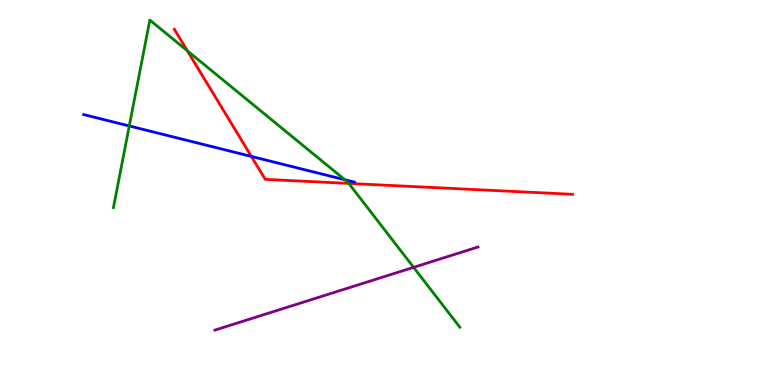[{'lines': ['blue', 'red'], 'intersections': [{'x': 3.24, 'y': 5.94}]}, {'lines': ['green', 'red'], 'intersections': [{'x': 2.42, 'y': 8.68}, {'x': 4.5, 'y': 5.24}]}, {'lines': ['purple', 'red'], 'intersections': []}, {'lines': ['blue', 'green'], 'intersections': [{'x': 1.67, 'y': 6.73}, {'x': 4.45, 'y': 5.33}]}, {'lines': ['blue', 'purple'], 'intersections': []}, {'lines': ['green', 'purple'], 'intersections': [{'x': 5.34, 'y': 3.06}]}]